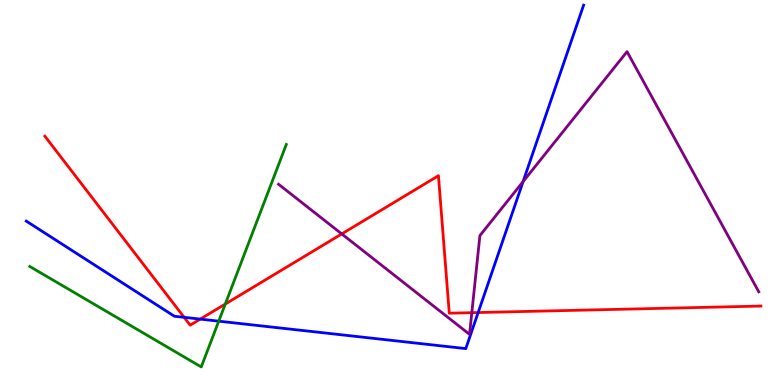[{'lines': ['blue', 'red'], 'intersections': [{'x': 2.38, 'y': 1.76}, {'x': 2.58, 'y': 1.71}, {'x': 6.17, 'y': 1.88}]}, {'lines': ['green', 'red'], 'intersections': [{'x': 2.91, 'y': 2.1}]}, {'lines': ['purple', 'red'], 'intersections': [{'x': 4.41, 'y': 3.92}, {'x': 6.09, 'y': 1.88}]}, {'lines': ['blue', 'green'], 'intersections': [{'x': 2.82, 'y': 1.66}]}, {'lines': ['blue', 'purple'], 'intersections': [{'x': 6.75, 'y': 5.28}]}, {'lines': ['green', 'purple'], 'intersections': []}]